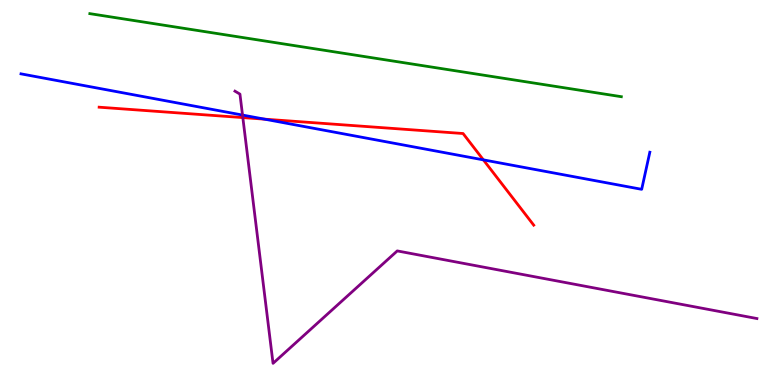[{'lines': ['blue', 'red'], 'intersections': [{'x': 3.41, 'y': 6.9}, {'x': 6.24, 'y': 5.85}]}, {'lines': ['green', 'red'], 'intersections': []}, {'lines': ['purple', 'red'], 'intersections': [{'x': 3.13, 'y': 6.95}]}, {'lines': ['blue', 'green'], 'intersections': []}, {'lines': ['blue', 'purple'], 'intersections': [{'x': 3.13, 'y': 7.01}]}, {'lines': ['green', 'purple'], 'intersections': []}]